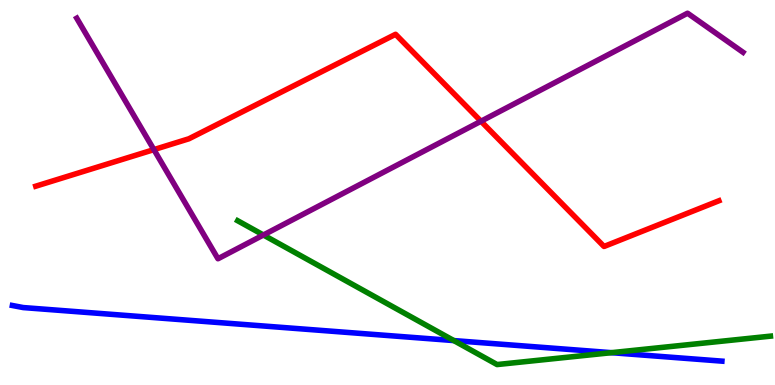[{'lines': ['blue', 'red'], 'intersections': []}, {'lines': ['green', 'red'], 'intersections': []}, {'lines': ['purple', 'red'], 'intersections': [{'x': 1.99, 'y': 6.11}, {'x': 6.21, 'y': 6.85}]}, {'lines': ['blue', 'green'], 'intersections': [{'x': 5.86, 'y': 1.15}, {'x': 7.89, 'y': 0.84}]}, {'lines': ['blue', 'purple'], 'intersections': []}, {'lines': ['green', 'purple'], 'intersections': [{'x': 3.4, 'y': 3.9}]}]